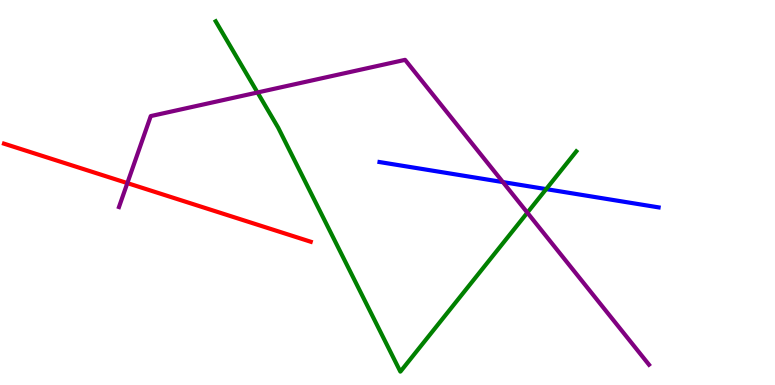[{'lines': ['blue', 'red'], 'intersections': []}, {'lines': ['green', 'red'], 'intersections': []}, {'lines': ['purple', 'red'], 'intersections': [{'x': 1.64, 'y': 5.24}]}, {'lines': ['blue', 'green'], 'intersections': [{'x': 7.05, 'y': 5.09}]}, {'lines': ['blue', 'purple'], 'intersections': [{'x': 6.49, 'y': 5.27}]}, {'lines': ['green', 'purple'], 'intersections': [{'x': 3.32, 'y': 7.6}, {'x': 6.8, 'y': 4.48}]}]